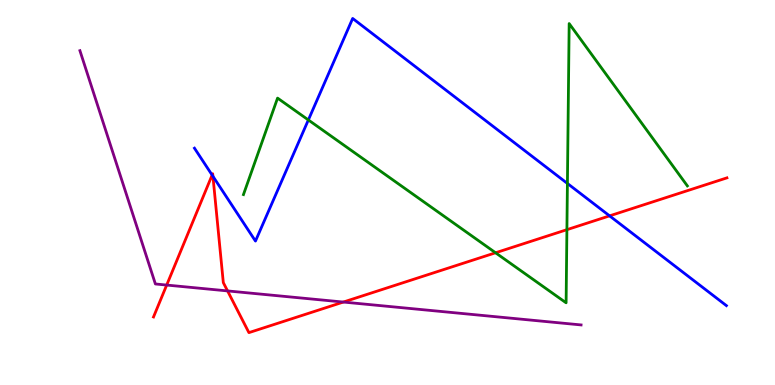[{'lines': ['blue', 'red'], 'intersections': [{'x': 2.74, 'y': 5.45}, {'x': 2.75, 'y': 5.42}, {'x': 7.87, 'y': 4.39}]}, {'lines': ['green', 'red'], 'intersections': [{'x': 6.39, 'y': 3.43}, {'x': 7.31, 'y': 4.03}]}, {'lines': ['purple', 'red'], 'intersections': [{'x': 2.15, 'y': 2.6}, {'x': 2.94, 'y': 2.44}, {'x': 4.43, 'y': 2.15}]}, {'lines': ['blue', 'green'], 'intersections': [{'x': 3.98, 'y': 6.88}, {'x': 7.32, 'y': 5.23}]}, {'lines': ['blue', 'purple'], 'intersections': []}, {'lines': ['green', 'purple'], 'intersections': []}]